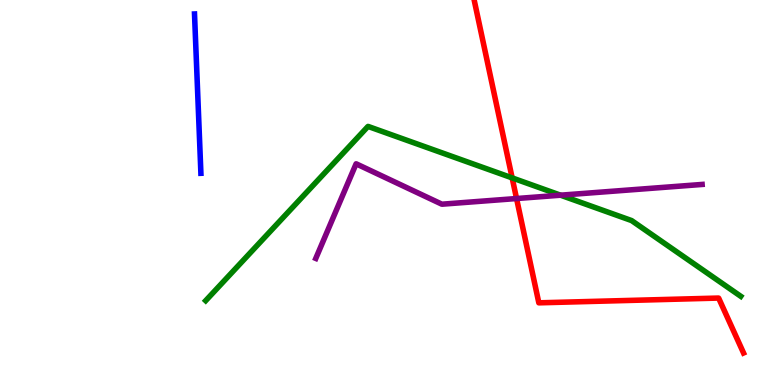[{'lines': ['blue', 'red'], 'intersections': []}, {'lines': ['green', 'red'], 'intersections': [{'x': 6.61, 'y': 5.38}]}, {'lines': ['purple', 'red'], 'intersections': [{'x': 6.67, 'y': 4.84}]}, {'lines': ['blue', 'green'], 'intersections': []}, {'lines': ['blue', 'purple'], 'intersections': []}, {'lines': ['green', 'purple'], 'intersections': [{'x': 7.23, 'y': 4.93}]}]